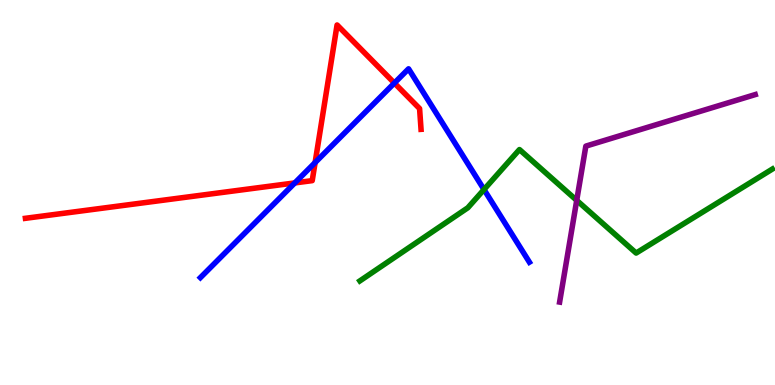[{'lines': ['blue', 'red'], 'intersections': [{'x': 3.8, 'y': 5.25}, {'x': 4.07, 'y': 5.78}, {'x': 5.09, 'y': 7.84}]}, {'lines': ['green', 'red'], 'intersections': []}, {'lines': ['purple', 'red'], 'intersections': []}, {'lines': ['blue', 'green'], 'intersections': [{'x': 6.25, 'y': 5.08}]}, {'lines': ['blue', 'purple'], 'intersections': []}, {'lines': ['green', 'purple'], 'intersections': [{'x': 7.44, 'y': 4.8}]}]